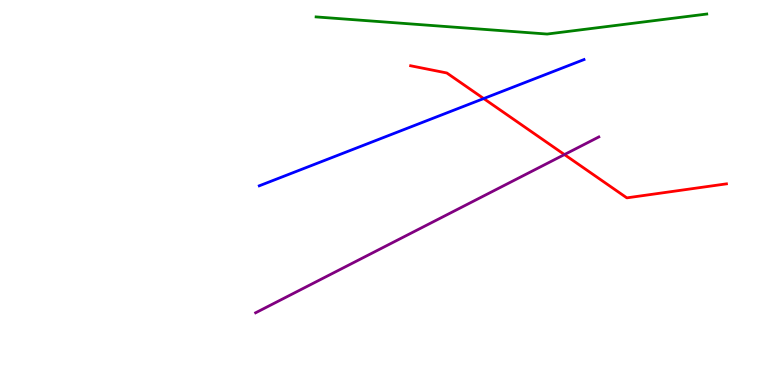[{'lines': ['blue', 'red'], 'intersections': [{'x': 6.24, 'y': 7.44}]}, {'lines': ['green', 'red'], 'intersections': []}, {'lines': ['purple', 'red'], 'intersections': [{'x': 7.28, 'y': 5.99}]}, {'lines': ['blue', 'green'], 'intersections': []}, {'lines': ['blue', 'purple'], 'intersections': []}, {'lines': ['green', 'purple'], 'intersections': []}]